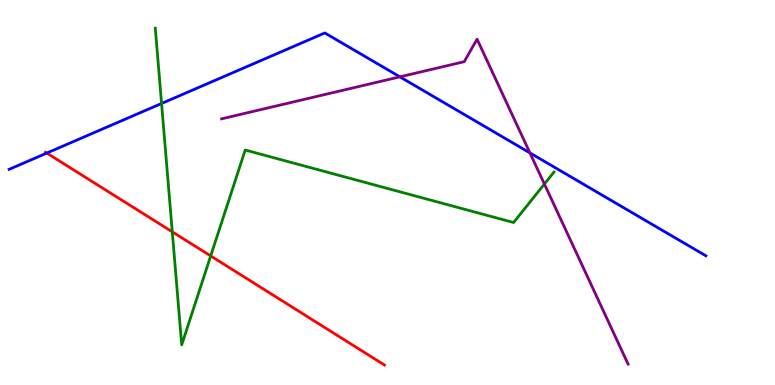[{'lines': ['blue', 'red'], 'intersections': [{'x': 0.604, 'y': 6.02}]}, {'lines': ['green', 'red'], 'intersections': [{'x': 2.22, 'y': 3.98}, {'x': 2.72, 'y': 3.35}]}, {'lines': ['purple', 'red'], 'intersections': []}, {'lines': ['blue', 'green'], 'intersections': [{'x': 2.08, 'y': 7.31}]}, {'lines': ['blue', 'purple'], 'intersections': [{'x': 5.16, 'y': 8.0}, {'x': 6.84, 'y': 6.03}]}, {'lines': ['green', 'purple'], 'intersections': [{'x': 7.02, 'y': 5.22}]}]